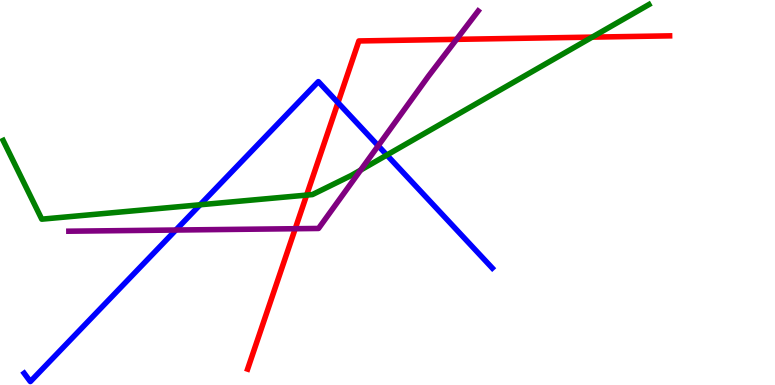[{'lines': ['blue', 'red'], 'intersections': [{'x': 4.36, 'y': 7.33}]}, {'lines': ['green', 'red'], 'intersections': [{'x': 3.96, 'y': 4.93}, {'x': 7.64, 'y': 9.04}]}, {'lines': ['purple', 'red'], 'intersections': [{'x': 3.81, 'y': 4.06}, {'x': 5.89, 'y': 8.98}]}, {'lines': ['blue', 'green'], 'intersections': [{'x': 2.58, 'y': 4.68}, {'x': 4.99, 'y': 5.97}]}, {'lines': ['blue', 'purple'], 'intersections': [{'x': 2.27, 'y': 4.03}, {'x': 4.88, 'y': 6.21}]}, {'lines': ['green', 'purple'], 'intersections': [{'x': 4.65, 'y': 5.58}]}]